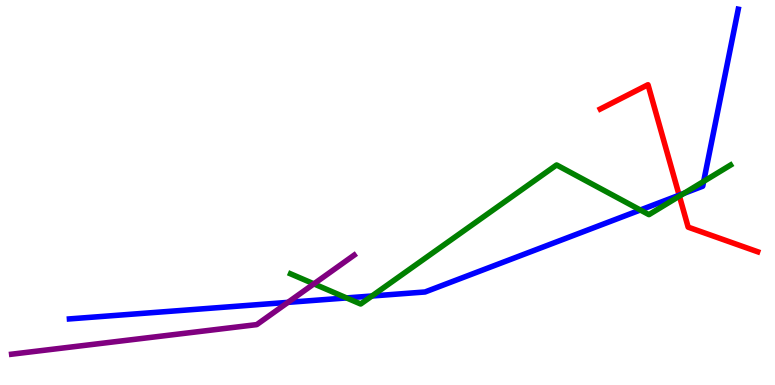[{'lines': ['blue', 'red'], 'intersections': [{'x': 8.76, 'y': 4.93}]}, {'lines': ['green', 'red'], 'intersections': [{'x': 8.77, 'y': 4.91}]}, {'lines': ['purple', 'red'], 'intersections': []}, {'lines': ['blue', 'green'], 'intersections': [{'x': 4.47, 'y': 2.26}, {'x': 4.8, 'y': 2.31}, {'x': 8.26, 'y': 4.55}, {'x': 8.83, 'y': 4.98}, {'x': 9.08, 'y': 5.29}]}, {'lines': ['blue', 'purple'], 'intersections': [{'x': 3.72, 'y': 2.15}]}, {'lines': ['green', 'purple'], 'intersections': [{'x': 4.05, 'y': 2.63}]}]